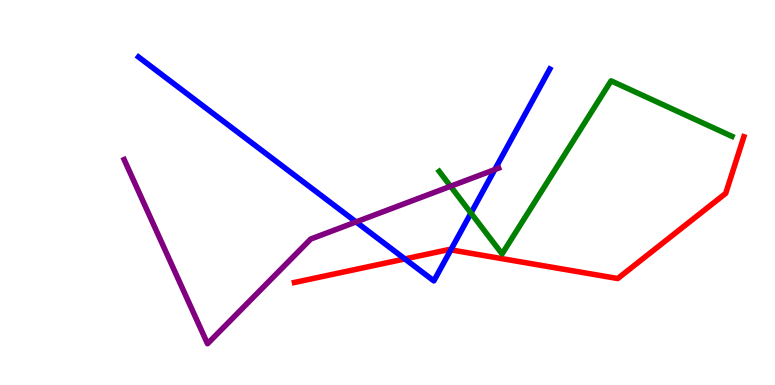[{'lines': ['blue', 'red'], 'intersections': [{'x': 5.22, 'y': 3.27}, {'x': 5.82, 'y': 3.51}]}, {'lines': ['green', 'red'], 'intersections': []}, {'lines': ['purple', 'red'], 'intersections': []}, {'lines': ['blue', 'green'], 'intersections': [{'x': 6.08, 'y': 4.47}]}, {'lines': ['blue', 'purple'], 'intersections': [{'x': 4.59, 'y': 4.24}, {'x': 6.38, 'y': 5.6}]}, {'lines': ['green', 'purple'], 'intersections': [{'x': 5.81, 'y': 5.16}]}]